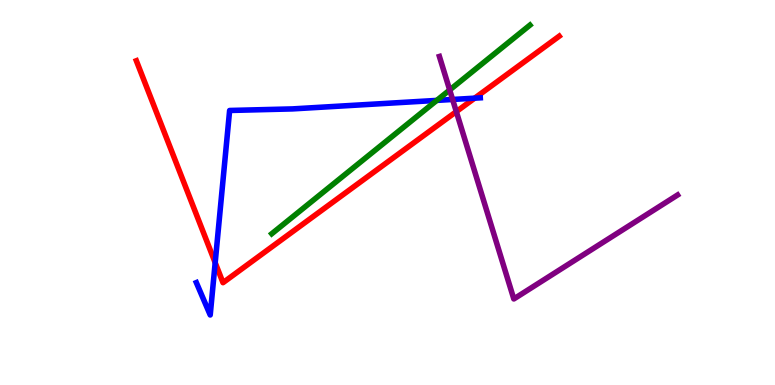[{'lines': ['blue', 'red'], 'intersections': [{'x': 2.78, 'y': 3.18}, {'x': 6.12, 'y': 7.45}]}, {'lines': ['green', 'red'], 'intersections': []}, {'lines': ['purple', 'red'], 'intersections': [{'x': 5.89, 'y': 7.1}]}, {'lines': ['blue', 'green'], 'intersections': [{'x': 5.64, 'y': 7.39}]}, {'lines': ['blue', 'purple'], 'intersections': [{'x': 5.84, 'y': 7.42}]}, {'lines': ['green', 'purple'], 'intersections': [{'x': 5.8, 'y': 7.66}]}]